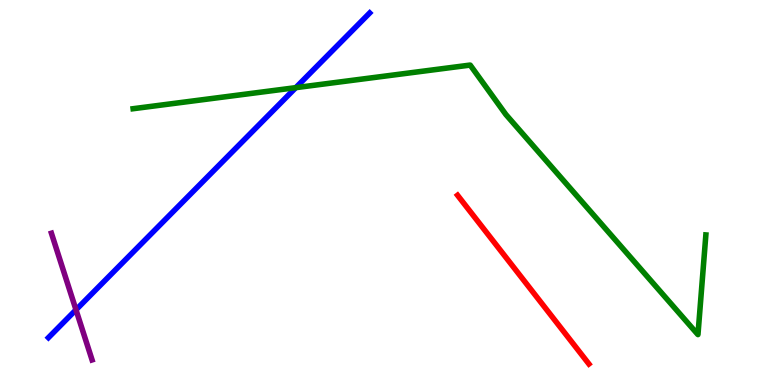[{'lines': ['blue', 'red'], 'intersections': []}, {'lines': ['green', 'red'], 'intersections': []}, {'lines': ['purple', 'red'], 'intersections': []}, {'lines': ['blue', 'green'], 'intersections': [{'x': 3.82, 'y': 7.72}]}, {'lines': ['blue', 'purple'], 'intersections': [{'x': 0.98, 'y': 1.95}]}, {'lines': ['green', 'purple'], 'intersections': []}]